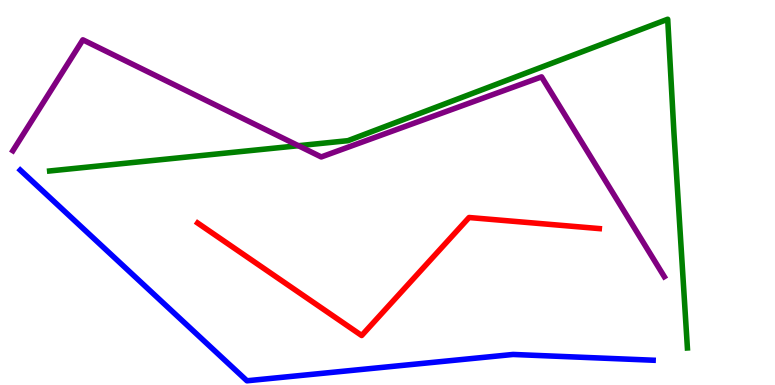[{'lines': ['blue', 'red'], 'intersections': []}, {'lines': ['green', 'red'], 'intersections': []}, {'lines': ['purple', 'red'], 'intersections': []}, {'lines': ['blue', 'green'], 'intersections': []}, {'lines': ['blue', 'purple'], 'intersections': []}, {'lines': ['green', 'purple'], 'intersections': [{'x': 3.85, 'y': 6.22}]}]